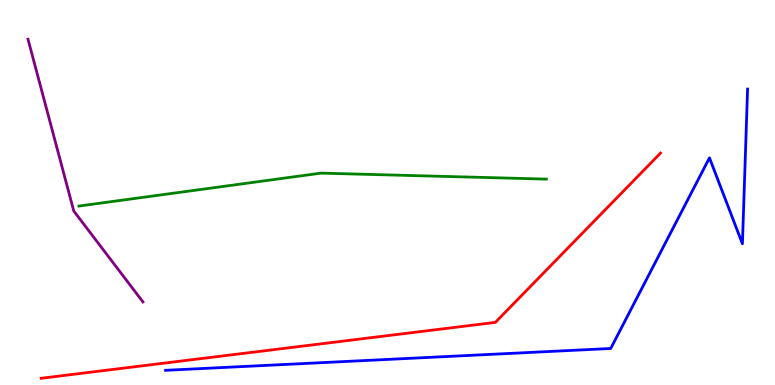[{'lines': ['blue', 'red'], 'intersections': []}, {'lines': ['green', 'red'], 'intersections': []}, {'lines': ['purple', 'red'], 'intersections': []}, {'lines': ['blue', 'green'], 'intersections': []}, {'lines': ['blue', 'purple'], 'intersections': []}, {'lines': ['green', 'purple'], 'intersections': []}]